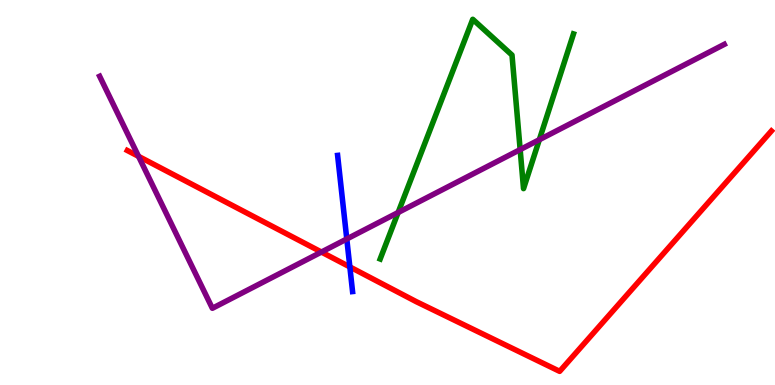[{'lines': ['blue', 'red'], 'intersections': [{'x': 4.51, 'y': 3.07}]}, {'lines': ['green', 'red'], 'intersections': []}, {'lines': ['purple', 'red'], 'intersections': [{'x': 1.79, 'y': 5.94}, {'x': 4.15, 'y': 3.45}]}, {'lines': ['blue', 'green'], 'intersections': []}, {'lines': ['blue', 'purple'], 'intersections': [{'x': 4.47, 'y': 3.79}]}, {'lines': ['green', 'purple'], 'intersections': [{'x': 5.14, 'y': 4.48}, {'x': 6.71, 'y': 6.11}, {'x': 6.96, 'y': 6.37}]}]